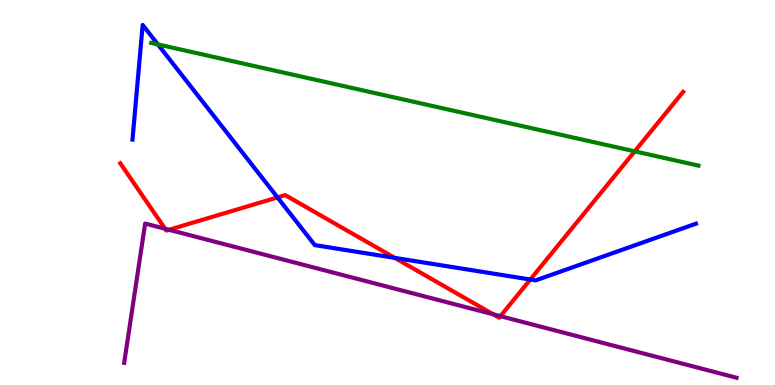[{'lines': ['blue', 'red'], 'intersections': [{'x': 3.58, 'y': 4.87}, {'x': 5.09, 'y': 3.3}, {'x': 6.84, 'y': 2.74}]}, {'lines': ['green', 'red'], 'intersections': [{'x': 8.19, 'y': 6.07}]}, {'lines': ['purple', 'red'], 'intersections': [{'x': 2.13, 'y': 4.06}, {'x': 2.18, 'y': 4.03}, {'x': 6.36, 'y': 1.84}, {'x': 6.46, 'y': 1.79}]}, {'lines': ['blue', 'green'], 'intersections': [{'x': 2.04, 'y': 8.85}]}, {'lines': ['blue', 'purple'], 'intersections': []}, {'lines': ['green', 'purple'], 'intersections': []}]